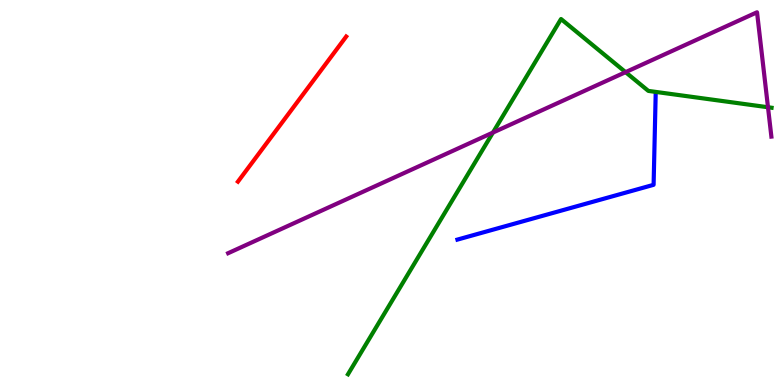[{'lines': ['blue', 'red'], 'intersections': []}, {'lines': ['green', 'red'], 'intersections': []}, {'lines': ['purple', 'red'], 'intersections': []}, {'lines': ['blue', 'green'], 'intersections': []}, {'lines': ['blue', 'purple'], 'intersections': []}, {'lines': ['green', 'purple'], 'intersections': [{'x': 6.36, 'y': 6.56}, {'x': 8.07, 'y': 8.13}, {'x': 9.91, 'y': 7.21}]}]